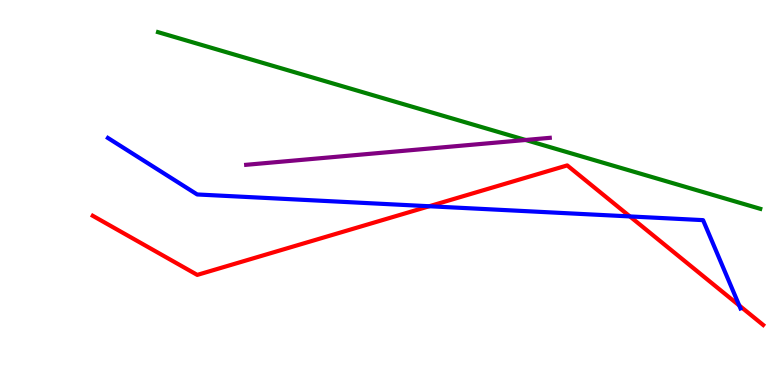[{'lines': ['blue', 'red'], 'intersections': [{'x': 5.54, 'y': 4.64}, {'x': 8.13, 'y': 4.38}, {'x': 9.54, 'y': 2.07}]}, {'lines': ['green', 'red'], 'intersections': []}, {'lines': ['purple', 'red'], 'intersections': []}, {'lines': ['blue', 'green'], 'intersections': []}, {'lines': ['blue', 'purple'], 'intersections': []}, {'lines': ['green', 'purple'], 'intersections': [{'x': 6.78, 'y': 6.36}]}]